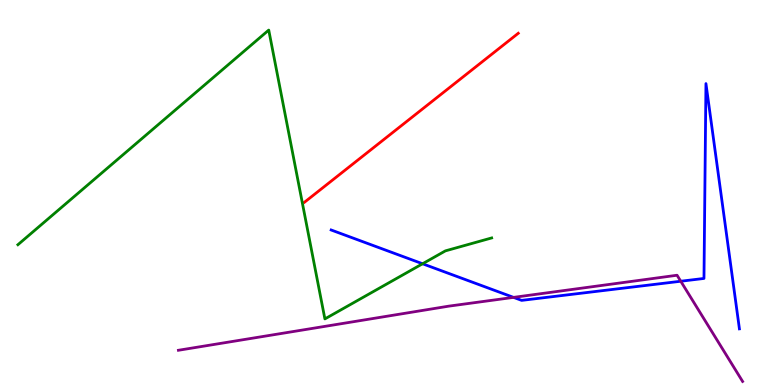[{'lines': ['blue', 'red'], 'intersections': []}, {'lines': ['green', 'red'], 'intersections': []}, {'lines': ['purple', 'red'], 'intersections': []}, {'lines': ['blue', 'green'], 'intersections': [{'x': 5.45, 'y': 3.15}]}, {'lines': ['blue', 'purple'], 'intersections': [{'x': 6.63, 'y': 2.28}, {'x': 8.78, 'y': 2.7}]}, {'lines': ['green', 'purple'], 'intersections': []}]